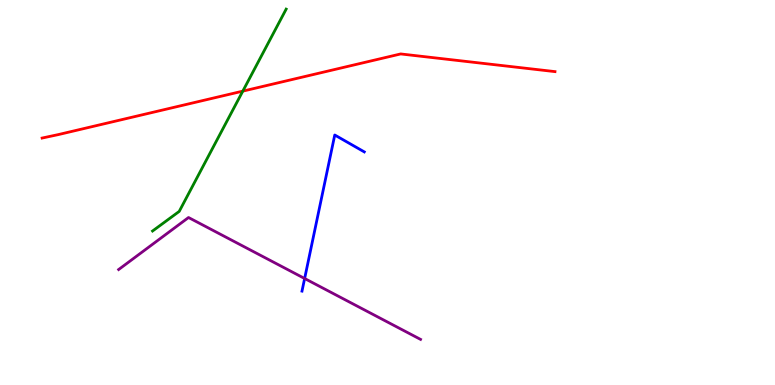[{'lines': ['blue', 'red'], 'intersections': []}, {'lines': ['green', 'red'], 'intersections': [{'x': 3.13, 'y': 7.63}]}, {'lines': ['purple', 'red'], 'intersections': []}, {'lines': ['blue', 'green'], 'intersections': []}, {'lines': ['blue', 'purple'], 'intersections': [{'x': 3.93, 'y': 2.77}]}, {'lines': ['green', 'purple'], 'intersections': []}]